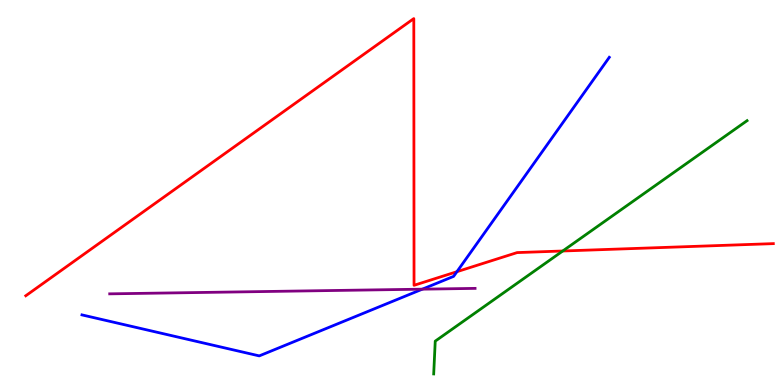[{'lines': ['blue', 'red'], 'intersections': [{'x': 5.9, 'y': 2.94}]}, {'lines': ['green', 'red'], 'intersections': [{'x': 7.26, 'y': 3.48}]}, {'lines': ['purple', 'red'], 'intersections': []}, {'lines': ['blue', 'green'], 'intersections': []}, {'lines': ['blue', 'purple'], 'intersections': [{'x': 5.45, 'y': 2.49}]}, {'lines': ['green', 'purple'], 'intersections': []}]